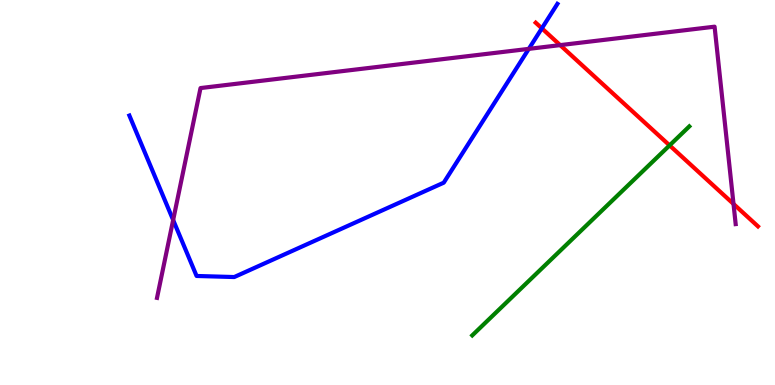[{'lines': ['blue', 'red'], 'intersections': [{'x': 6.99, 'y': 9.26}]}, {'lines': ['green', 'red'], 'intersections': [{'x': 8.64, 'y': 6.22}]}, {'lines': ['purple', 'red'], 'intersections': [{'x': 7.23, 'y': 8.83}, {'x': 9.46, 'y': 4.7}]}, {'lines': ['blue', 'green'], 'intersections': []}, {'lines': ['blue', 'purple'], 'intersections': [{'x': 2.23, 'y': 4.29}, {'x': 6.82, 'y': 8.73}]}, {'lines': ['green', 'purple'], 'intersections': []}]